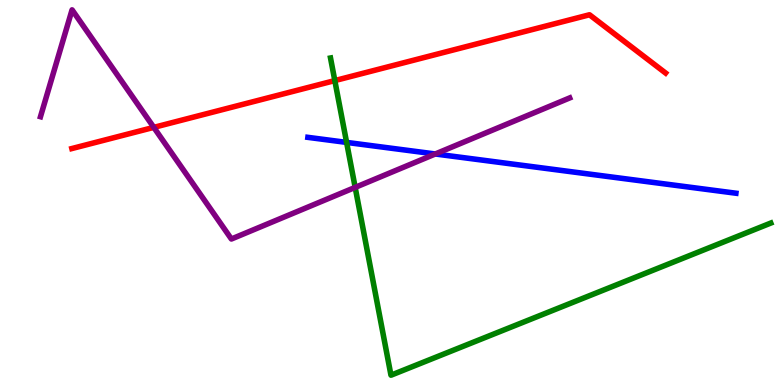[{'lines': ['blue', 'red'], 'intersections': []}, {'lines': ['green', 'red'], 'intersections': [{'x': 4.32, 'y': 7.91}]}, {'lines': ['purple', 'red'], 'intersections': [{'x': 1.98, 'y': 6.69}]}, {'lines': ['blue', 'green'], 'intersections': [{'x': 4.47, 'y': 6.3}]}, {'lines': ['blue', 'purple'], 'intersections': [{'x': 5.62, 'y': 6.0}]}, {'lines': ['green', 'purple'], 'intersections': [{'x': 4.58, 'y': 5.13}]}]